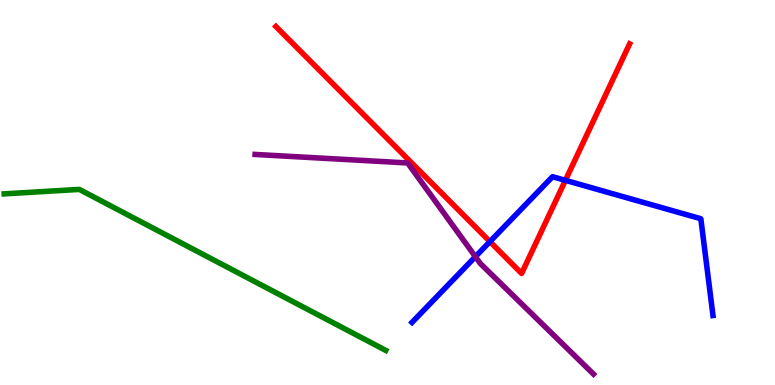[{'lines': ['blue', 'red'], 'intersections': [{'x': 6.32, 'y': 3.72}, {'x': 7.3, 'y': 5.32}]}, {'lines': ['green', 'red'], 'intersections': []}, {'lines': ['purple', 'red'], 'intersections': []}, {'lines': ['blue', 'green'], 'intersections': []}, {'lines': ['blue', 'purple'], 'intersections': [{'x': 6.13, 'y': 3.33}]}, {'lines': ['green', 'purple'], 'intersections': []}]